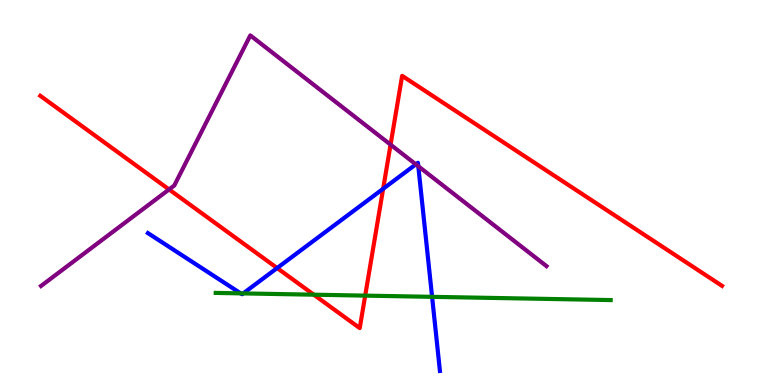[{'lines': ['blue', 'red'], 'intersections': [{'x': 3.58, 'y': 3.04}, {'x': 4.94, 'y': 5.1}]}, {'lines': ['green', 'red'], 'intersections': [{'x': 4.05, 'y': 2.35}, {'x': 4.71, 'y': 2.32}]}, {'lines': ['purple', 'red'], 'intersections': [{'x': 2.18, 'y': 5.08}, {'x': 5.04, 'y': 6.24}]}, {'lines': ['blue', 'green'], 'intersections': [{'x': 3.11, 'y': 2.38}, {'x': 3.14, 'y': 2.38}, {'x': 5.58, 'y': 2.29}]}, {'lines': ['blue', 'purple'], 'intersections': [{'x': 5.37, 'y': 5.73}, {'x': 5.4, 'y': 5.68}]}, {'lines': ['green', 'purple'], 'intersections': []}]